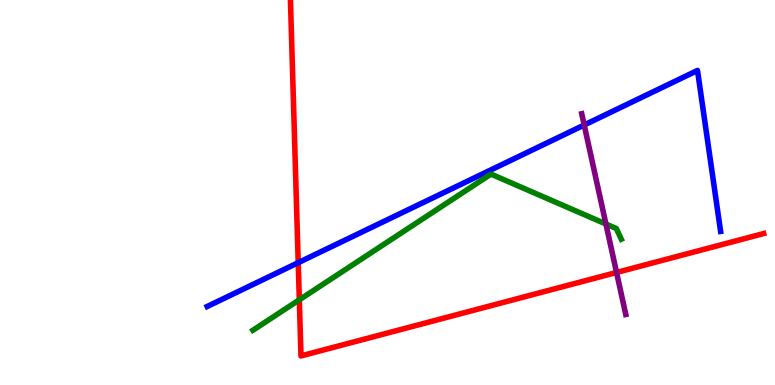[{'lines': ['blue', 'red'], 'intersections': [{'x': 3.85, 'y': 3.18}]}, {'lines': ['green', 'red'], 'intersections': [{'x': 3.86, 'y': 2.21}]}, {'lines': ['purple', 'red'], 'intersections': [{'x': 7.96, 'y': 2.92}]}, {'lines': ['blue', 'green'], 'intersections': []}, {'lines': ['blue', 'purple'], 'intersections': [{'x': 7.54, 'y': 6.75}]}, {'lines': ['green', 'purple'], 'intersections': [{'x': 7.82, 'y': 4.18}]}]